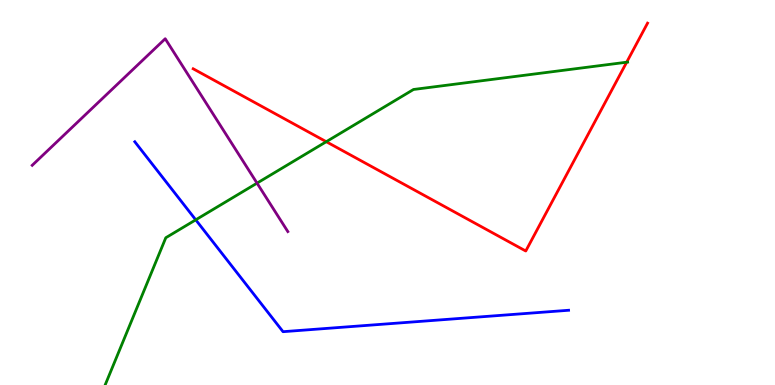[{'lines': ['blue', 'red'], 'intersections': []}, {'lines': ['green', 'red'], 'intersections': [{'x': 4.21, 'y': 6.32}, {'x': 8.09, 'y': 8.38}]}, {'lines': ['purple', 'red'], 'intersections': []}, {'lines': ['blue', 'green'], 'intersections': [{'x': 2.53, 'y': 4.29}]}, {'lines': ['blue', 'purple'], 'intersections': []}, {'lines': ['green', 'purple'], 'intersections': [{'x': 3.32, 'y': 5.24}]}]